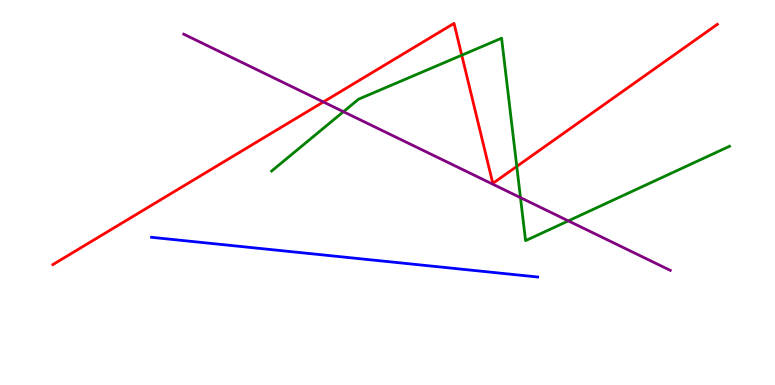[{'lines': ['blue', 'red'], 'intersections': []}, {'lines': ['green', 'red'], 'intersections': [{'x': 5.96, 'y': 8.57}, {'x': 6.67, 'y': 5.68}]}, {'lines': ['purple', 'red'], 'intersections': [{'x': 4.17, 'y': 7.35}]}, {'lines': ['blue', 'green'], 'intersections': []}, {'lines': ['blue', 'purple'], 'intersections': []}, {'lines': ['green', 'purple'], 'intersections': [{'x': 4.43, 'y': 7.1}, {'x': 6.72, 'y': 4.87}, {'x': 7.33, 'y': 4.26}]}]